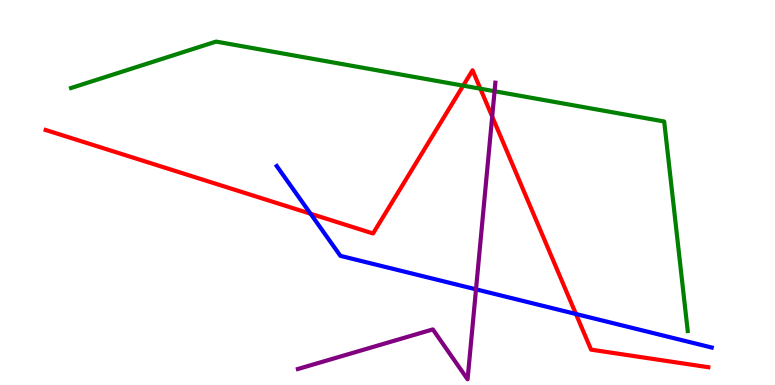[{'lines': ['blue', 'red'], 'intersections': [{'x': 4.01, 'y': 4.45}, {'x': 7.43, 'y': 1.84}]}, {'lines': ['green', 'red'], 'intersections': [{'x': 5.98, 'y': 7.78}, {'x': 6.2, 'y': 7.7}]}, {'lines': ['purple', 'red'], 'intersections': [{'x': 6.35, 'y': 6.97}]}, {'lines': ['blue', 'green'], 'intersections': []}, {'lines': ['blue', 'purple'], 'intersections': [{'x': 6.14, 'y': 2.48}]}, {'lines': ['green', 'purple'], 'intersections': [{'x': 6.38, 'y': 7.63}]}]